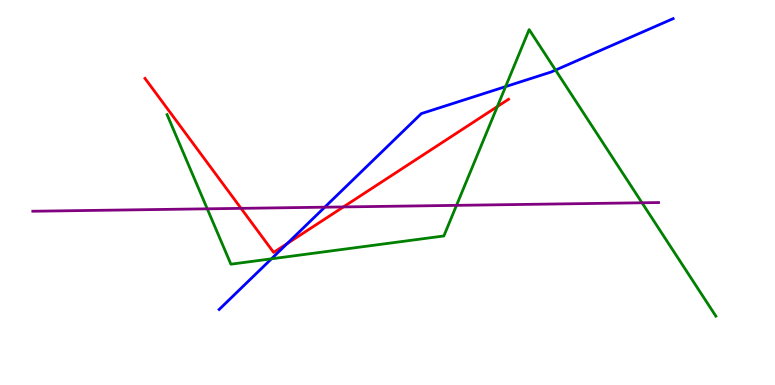[{'lines': ['blue', 'red'], 'intersections': [{'x': 3.71, 'y': 3.67}]}, {'lines': ['green', 'red'], 'intersections': [{'x': 6.42, 'y': 7.23}]}, {'lines': ['purple', 'red'], 'intersections': [{'x': 3.11, 'y': 4.59}, {'x': 4.43, 'y': 4.63}]}, {'lines': ['blue', 'green'], 'intersections': [{'x': 3.5, 'y': 3.28}, {'x': 6.52, 'y': 7.75}, {'x': 7.17, 'y': 8.18}]}, {'lines': ['blue', 'purple'], 'intersections': [{'x': 4.19, 'y': 4.62}]}, {'lines': ['green', 'purple'], 'intersections': [{'x': 2.67, 'y': 4.58}, {'x': 5.89, 'y': 4.67}, {'x': 8.28, 'y': 4.73}]}]